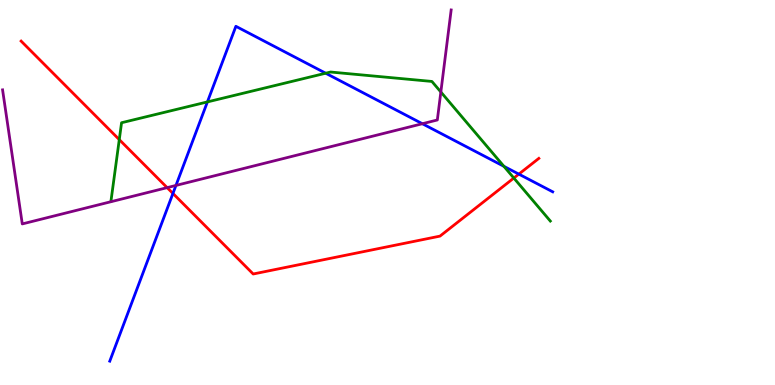[{'lines': ['blue', 'red'], 'intersections': [{'x': 2.23, 'y': 4.98}, {'x': 6.69, 'y': 5.48}]}, {'lines': ['green', 'red'], 'intersections': [{'x': 1.54, 'y': 6.37}, {'x': 6.63, 'y': 5.38}]}, {'lines': ['purple', 'red'], 'intersections': [{'x': 2.16, 'y': 5.13}]}, {'lines': ['blue', 'green'], 'intersections': [{'x': 2.68, 'y': 7.35}, {'x': 4.2, 'y': 8.1}, {'x': 6.5, 'y': 5.68}]}, {'lines': ['blue', 'purple'], 'intersections': [{'x': 2.27, 'y': 5.18}, {'x': 5.45, 'y': 6.79}]}, {'lines': ['green', 'purple'], 'intersections': [{'x': 5.69, 'y': 7.61}]}]